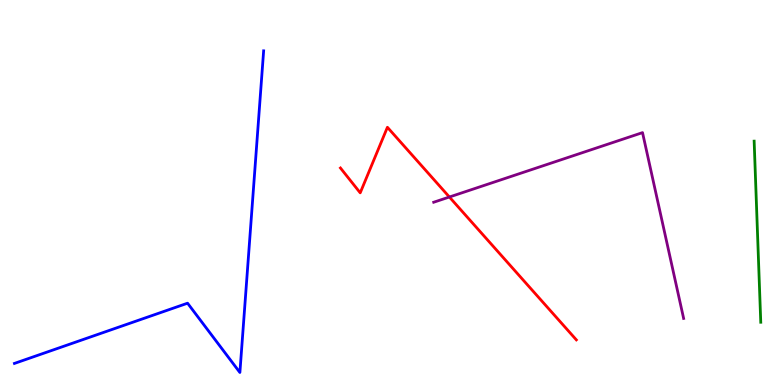[{'lines': ['blue', 'red'], 'intersections': []}, {'lines': ['green', 'red'], 'intersections': []}, {'lines': ['purple', 'red'], 'intersections': [{'x': 5.8, 'y': 4.88}]}, {'lines': ['blue', 'green'], 'intersections': []}, {'lines': ['blue', 'purple'], 'intersections': []}, {'lines': ['green', 'purple'], 'intersections': []}]